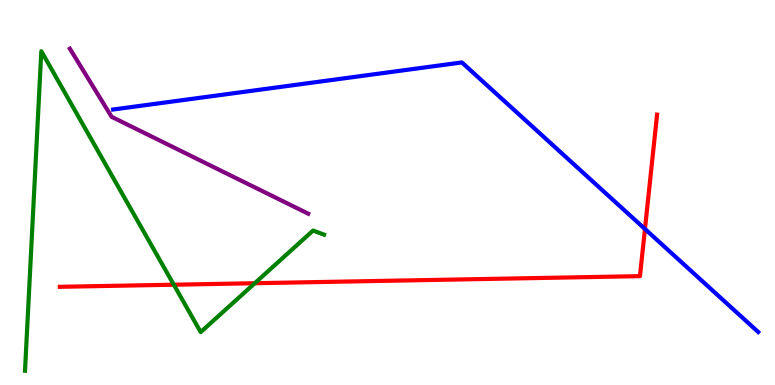[{'lines': ['blue', 'red'], 'intersections': [{'x': 8.32, 'y': 4.05}]}, {'lines': ['green', 'red'], 'intersections': [{'x': 2.24, 'y': 2.6}, {'x': 3.29, 'y': 2.64}]}, {'lines': ['purple', 'red'], 'intersections': []}, {'lines': ['blue', 'green'], 'intersections': []}, {'lines': ['blue', 'purple'], 'intersections': []}, {'lines': ['green', 'purple'], 'intersections': []}]